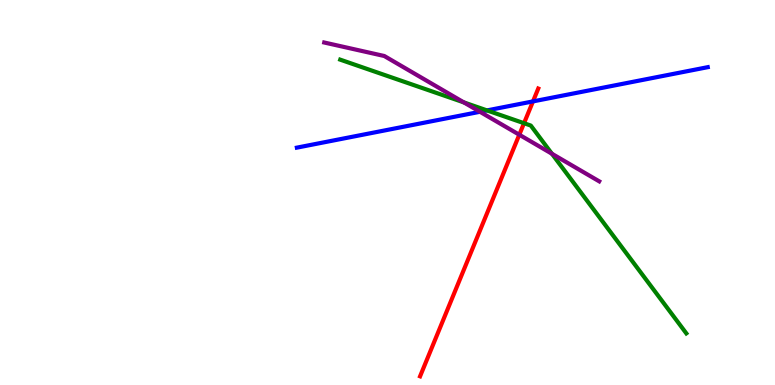[{'lines': ['blue', 'red'], 'intersections': [{'x': 6.88, 'y': 7.37}]}, {'lines': ['green', 'red'], 'intersections': [{'x': 6.76, 'y': 6.8}]}, {'lines': ['purple', 'red'], 'intersections': [{'x': 6.7, 'y': 6.5}]}, {'lines': ['blue', 'green'], 'intersections': [{'x': 6.28, 'y': 7.13}]}, {'lines': ['blue', 'purple'], 'intersections': [{'x': 6.19, 'y': 7.1}]}, {'lines': ['green', 'purple'], 'intersections': [{'x': 5.99, 'y': 7.34}, {'x': 7.12, 'y': 6.01}]}]